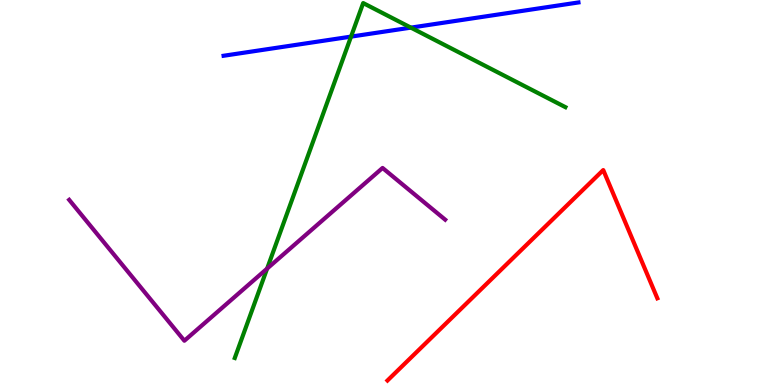[{'lines': ['blue', 'red'], 'intersections': []}, {'lines': ['green', 'red'], 'intersections': []}, {'lines': ['purple', 'red'], 'intersections': []}, {'lines': ['blue', 'green'], 'intersections': [{'x': 4.53, 'y': 9.05}, {'x': 5.3, 'y': 9.28}]}, {'lines': ['blue', 'purple'], 'intersections': []}, {'lines': ['green', 'purple'], 'intersections': [{'x': 3.45, 'y': 3.02}]}]